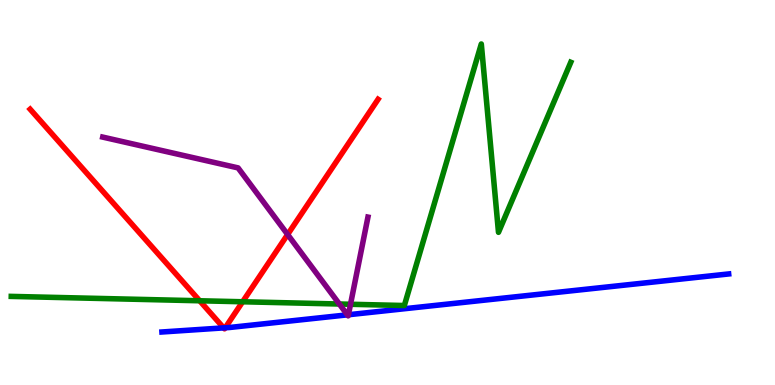[{'lines': ['blue', 'red'], 'intersections': [{'x': 2.89, 'y': 1.48}, {'x': 2.91, 'y': 1.49}]}, {'lines': ['green', 'red'], 'intersections': [{'x': 2.58, 'y': 2.19}, {'x': 3.13, 'y': 2.16}]}, {'lines': ['purple', 'red'], 'intersections': [{'x': 3.71, 'y': 3.91}]}, {'lines': ['blue', 'green'], 'intersections': []}, {'lines': ['blue', 'purple'], 'intersections': [{'x': 4.48, 'y': 1.82}, {'x': 4.5, 'y': 1.82}]}, {'lines': ['green', 'purple'], 'intersections': [{'x': 4.38, 'y': 2.1}, {'x': 4.52, 'y': 2.1}]}]